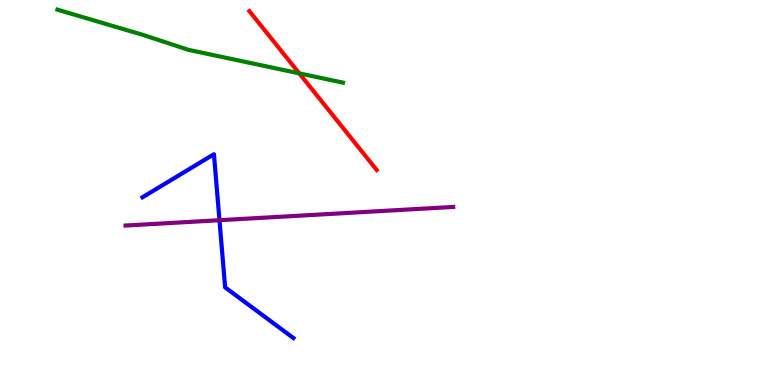[{'lines': ['blue', 'red'], 'intersections': []}, {'lines': ['green', 'red'], 'intersections': [{'x': 3.86, 'y': 8.09}]}, {'lines': ['purple', 'red'], 'intersections': []}, {'lines': ['blue', 'green'], 'intersections': []}, {'lines': ['blue', 'purple'], 'intersections': [{'x': 2.83, 'y': 4.28}]}, {'lines': ['green', 'purple'], 'intersections': []}]